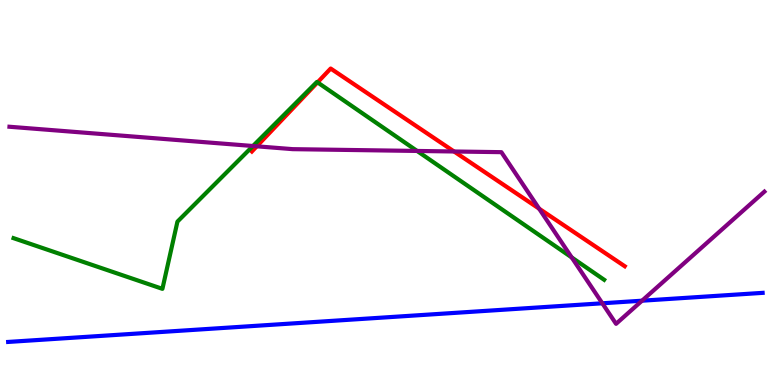[{'lines': ['blue', 'red'], 'intersections': []}, {'lines': ['green', 'red'], 'intersections': [{'x': 4.1, 'y': 7.86}]}, {'lines': ['purple', 'red'], 'intersections': [{'x': 3.31, 'y': 6.2}, {'x': 5.86, 'y': 6.07}, {'x': 6.96, 'y': 4.58}]}, {'lines': ['blue', 'green'], 'intersections': []}, {'lines': ['blue', 'purple'], 'intersections': [{'x': 7.77, 'y': 2.12}, {'x': 8.28, 'y': 2.19}]}, {'lines': ['green', 'purple'], 'intersections': [{'x': 3.26, 'y': 6.21}, {'x': 5.38, 'y': 6.08}, {'x': 7.38, 'y': 3.31}]}]